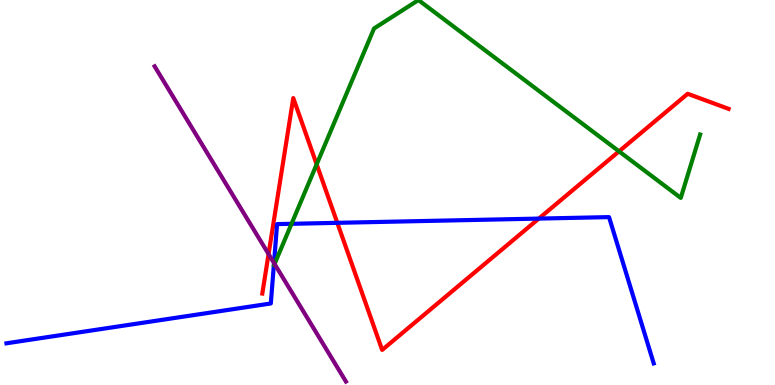[{'lines': ['blue', 'red'], 'intersections': [{'x': 4.35, 'y': 4.21}, {'x': 6.95, 'y': 4.32}]}, {'lines': ['green', 'red'], 'intersections': [{'x': 4.09, 'y': 5.73}, {'x': 7.99, 'y': 6.07}]}, {'lines': ['purple', 'red'], 'intersections': [{'x': 3.47, 'y': 3.4}]}, {'lines': ['blue', 'green'], 'intersections': [{'x': 3.76, 'y': 4.19}]}, {'lines': ['blue', 'purple'], 'intersections': [{'x': 3.54, 'y': 3.17}]}, {'lines': ['green', 'purple'], 'intersections': [{'x': 3.54, 'y': 3.14}]}]